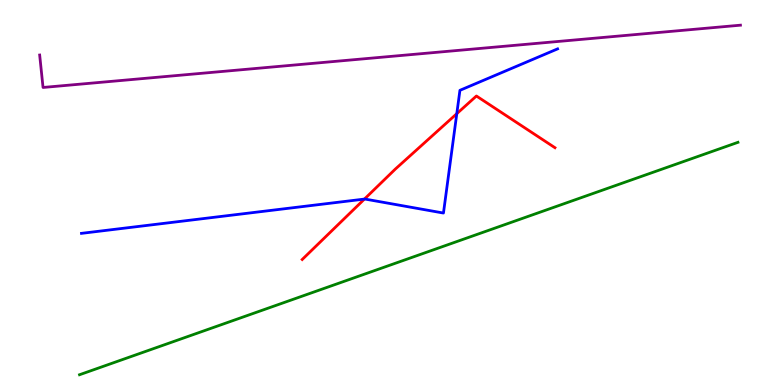[{'lines': ['blue', 'red'], 'intersections': [{'x': 4.7, 'y': 4.83}, {'x': 5.89, 'y': 7.05}]}, {'lines': ['green', 'red'], 'intersections': []}, {'lines': ['purple', 'red'], 'intersections': []}, {'lines': ['blue', 'green'], 'intersections': []}, {'lines': ['blue', 'purple'], 'intersections': []}, {'lines': ['green', 'purple'], 'intersections': []}]